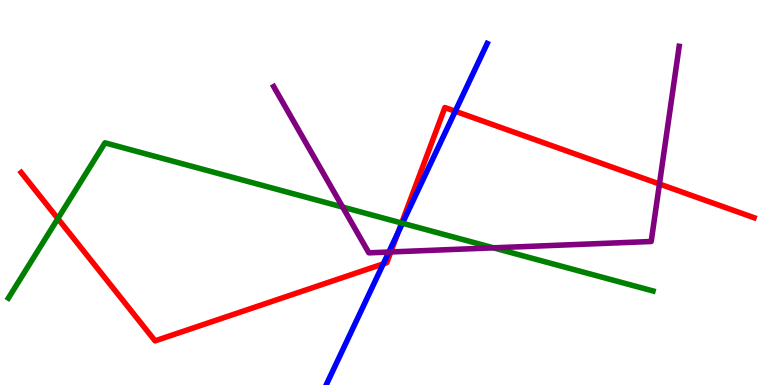[{'lines': ['blue', 'red'], 'intersections': [{'x': 4.95, 'y': 3.15}, {'x': 5.14, 'y': 3.97}, {'x': 5.87, 'y': 7.11}]}, {'lines': ['green', 'red'], 'intersections': [{'x': 0.747, 'y': 4.32}, {'x': 5.18, 'y': 4.21}]}, {'lines': ['purple', 'red'], 'intersections': [{'x': 5.04, 'y': 3.46}, {'x': 8.51, 'y': 5.22}]}, {'lines': ['blue', 'green'], 'intersections': [{'x': 5.19, 'y': 4.2}]}, {'lines': ['blue', 'purple'], 'intersections': [{'x': 5.02, 'y': 3.45}]}, {'lines': ['green', 'purple'], 'intersections': [{'x': 4.42, 'y': 4.62}, {'x': 6.37, 'y': 3.56}]}]